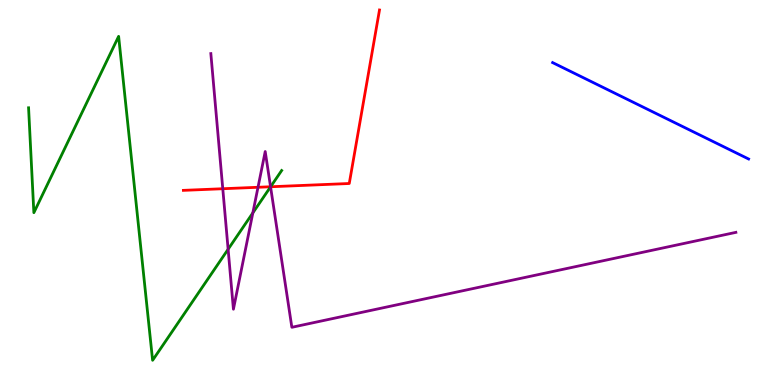[{'lines': ['blue', 'red'], 'intersections': []}, {'lines': ['green', 'red'], 'intersections': [{'x': 3.49, 'y': 5.15}]}, {'lines': ['purple', 'red'], 'intersections': [{'x': 2.87, 'y': 5.1}, {'x': 3.33, 'y': 5.14}, {'x': 3.49, 'y': 5.15}]}, {'lines': ['blue', 'green'], 'intersections': []}, {'lines': ['blue', 'purple'], 'intersections': []}, {'lines': ['green', 'purple'], 'intersections': [{'x': 2.94, 'y': 3.53}, {'x': 3.26, 'y': 4.47}, {'x': 3.49, 'y': 5.15}]}]